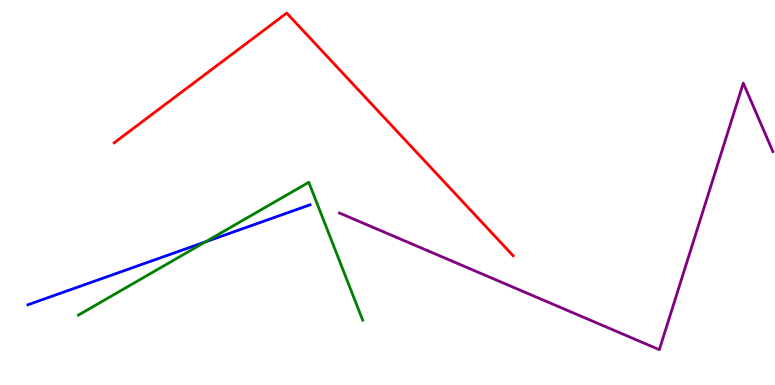[{'lines': ['blue', 'red'], 'intersections': []}, {'lines': ['green', 'red'], 'intersections': []}, {'lines': ['purple', 'red'], 'intersections': []}, {'lines': ['blue', 'green'], 'intersections': [{'x': 2.65, 'y': 3.72}]}, {'lines': ['blue', 'purple'], 'intersections': []}, {'lines': ['green', 'purple'], 'intersections': []}]